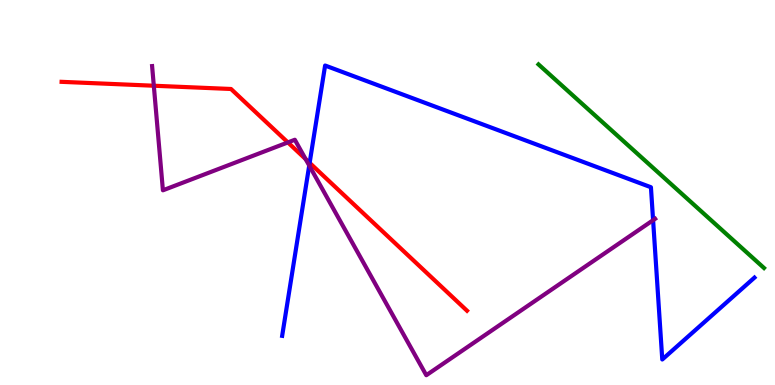[{'lines': ['blue', 'red'], 'intersections': [{'x': 4.0, 'y': 5.77}]}, {'lines': ['green', 'red'], 'intersections': []}, {'lines': ['purple', 'red'], 'intersections': [{'x': 1.98, 'y': 7.77}, {'x': 3.71, 'y': 6.3}, {'x': 3.94, 'y': 5.87}]}, {'lines': ['blue', 'green'], 'intersections': []}, {'lines': ['blue', 'purple'], 'intersections': [{'x': 3.99, 'y': 5.7}, {'x': 8.43, 'y': 4.28}]}, {'lines': ['green', 'purple'], 'intersections': []}]